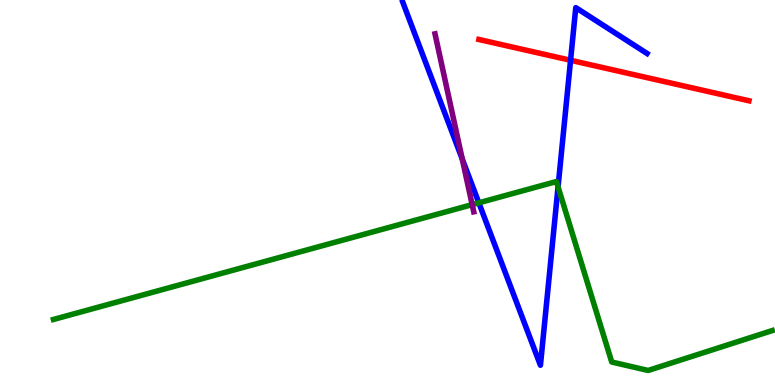[{'lines': ['blue', 'red'], 'intersections': [{'x': 7.36, 'y': 8.43}]}, {'lines': ['green', 'red'], 'intersections': []}, {'lines': ['purple', 'red'], 'intersections': []}, {'lines': ['blue', 'green'], 'intersections': [{'x': 6.18, 'y': 4.73}, {'x': 7.2, 'y': 5.15}]}, {'lines': ['blue', 'purple'], 'intersections': [{'x': 5.96, 'y': 5.87}]}, {'lines': ['green', 'purple'], 'intersections': [{'x': 6.09, 'y': 4.68}]}]